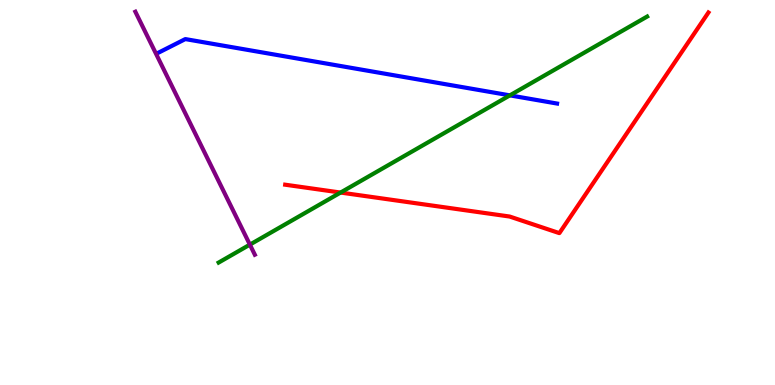[{'lines': ['blue', 'red'], 'intersections': []}, {'lines': ['green', 'red'], 'intersections': [{'x': 4.39, 'y': 5.0}]}, {'lines': ['purple', 'red'], 'intersections': []}, {'lines': ['blue', 'green'], 'intersections': [{'x': 6.58, 'y': 7.52}]}, {'lines': ['blue', 'purple'], 'intersections': []}, {'lines': ['green', 'purple'], 'intersections': [{'x': 3.22, 'y': 3.65}]}]